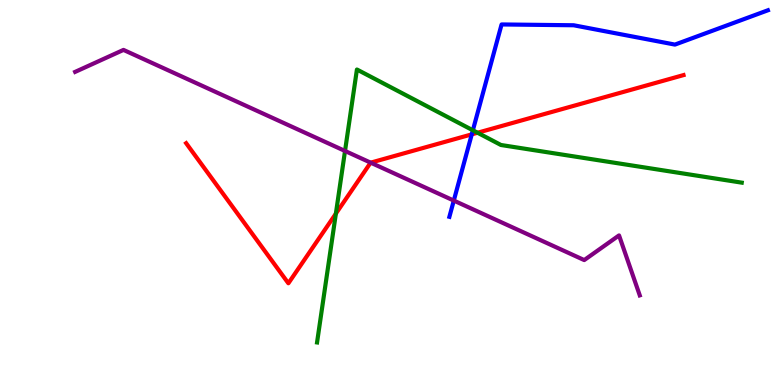[{'lines': ['blue', 'red'], 'intersections': [{'x': 6.09, 'y': 6.51}]}, {'lines': ['green', 'red'], 'intersections': [{'x': 4.33, 'y': 4.45}, {'x': 6.16, 'y': 6.55}]}, {'lines': ['purple', 'red'], 'intersections': [{'x': 4.78, 'y': 5.78}]}, {'lines': ['blue', 'green'], 'intersections': [{'x': 6.1, 'y': 6.62}]}, {'lines': ['blue', 'purple'], 'intersections': [{'x': 5.86, 'y': 4.79}]}, {'lines': ['green', 'purple'], 'intersections': [{'x': 4.45, 'y': 6.08}]}]